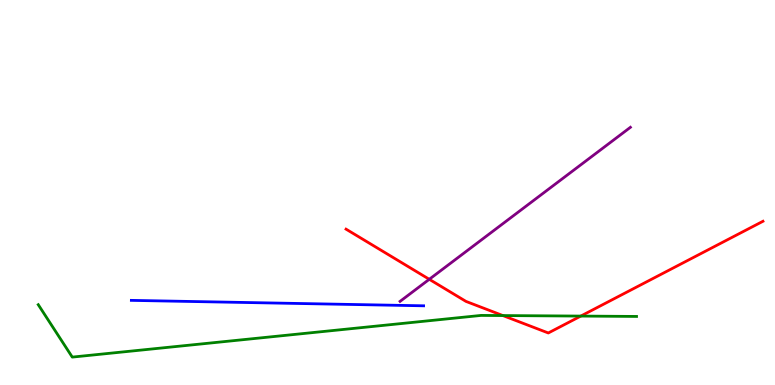[{'lines': ['blue', 'red'], 'intersections': []}, {'lines': ['green', 'red'], 'intersections': [{'x': 6.49, 'y': 1.8}, {'x': 7.49, 'y': 1.79}]}, {'lines': ['purple', 'red'], 'intersections': [{'x': 5.54, 'y': 2.75}]}, {'lines': ['blue', 'green'], 'intersections': []}, {'lines': ['blue', 'purple'], 'intersections': []}, {'lines': ['green', 'purple'], 'intersections': []}]